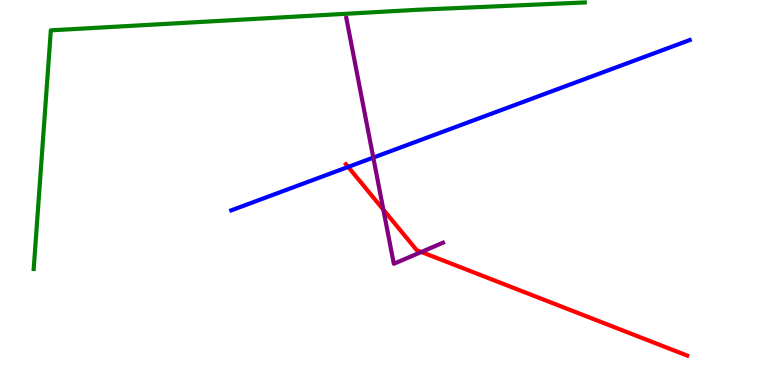[{'lines': ['blue', 'red'], 'intersections': [{'x': 4.49, 'y': 5.66}]}, {'lines': ['green', 'red'], 'intersections': []}, {'lines': ['purple', 'red'], 'intersections': [{'x': 4.95, 'y': 4.55}, {'x': 5.44, 'y': 3.46}]}, {'lines': ['blue', 'green'], 'intersections': []}, {'lines': ['blue', 'purple'], 'intersections': [{'x': 4.82, 'y': 5.91}]}, {'lines': ['green', 'purple'], 'intersections': []}]